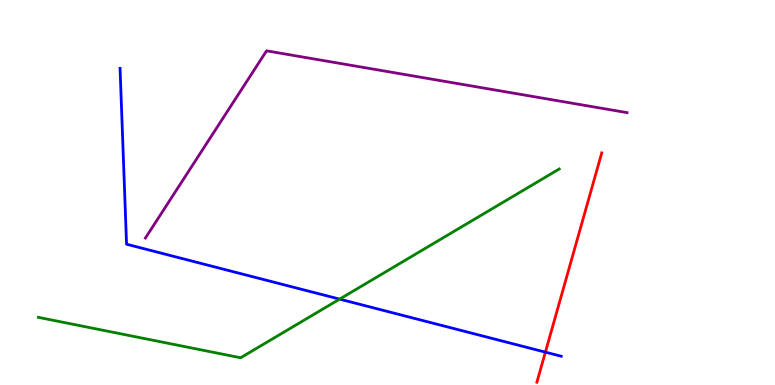[{'lines': ['blue', 'red'], 'intersections': [{'x': 7.04, 'y': 0.853}]}, {'lines': ['green', 'red'], 'intersections': []}, {'lines': ['purple', 'red'], 'intersections': []}, {'lines': ['blue', 'green'], 'intersections': [{'x': 4.38, 'y': 2.23}]}, {'lines': ['blue', 'purple'], 'intersections': []}, {'lines': ['green', 'purple'], 'intersections': []}]